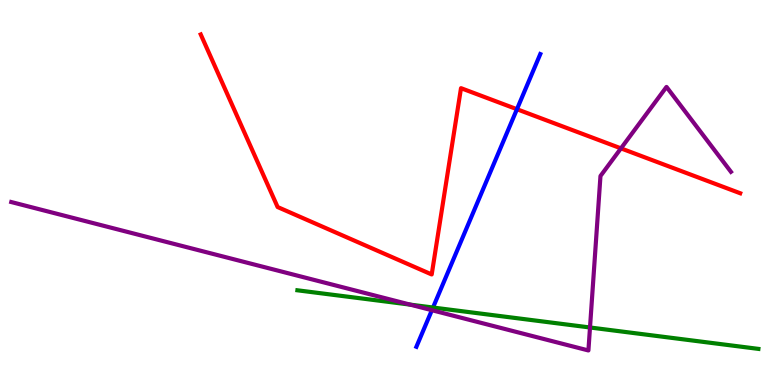[{'lines': ['blue', 'red'], 'intersections': [{'x': 6.67, 'y': 7.16}]}, {'lines': ['green', 'red'], 'intersections': []}, {'lines': ['purple', 'red'], 'intersections': [{'x': 8.01, 'y': 6.15}]}, {'lines': ['blue', 'green'], 'intersections': [{'x': 5.59, 'y': 2.01}]}, {'lines': ['blue', 'purple'], 'intersections': [{'x': 5.57, 'y': 1.94}]}, {'lines': ['green', 'purple'], 'intersections': [{'x': 5.29, 'y': 2.09}, {'x': 7.61, 'y': 1.49}]}]